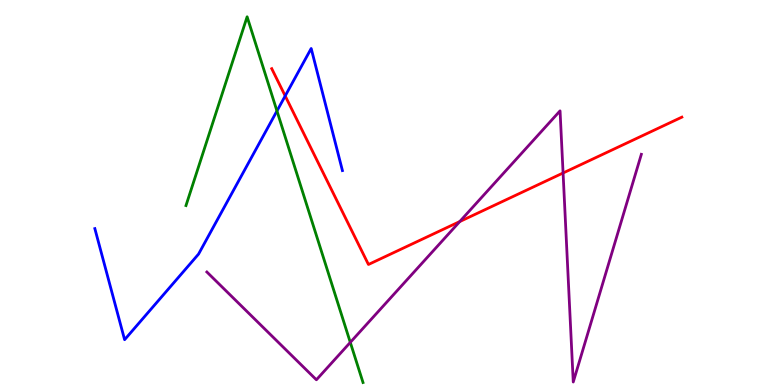[{'lines': ['blue', 'red'], 'intersections': [{'x': 3.68, 'y': 7.51}]}, {'lines': ['green', 'red'], 'intersections': []}, {'lines': ['purple', 'red'], 'intersections': [{'x': 5.93, 'y': 4.25}, {'x': 7.27, 'y': 5.51}]}, {'lines': ['blue', 'green'], 'intersections': [{'x': 3.57, 'y': 7.12}]}, {'lines': ['blue', 'purple'], 'intersections': []}, {'lines': ['green', 'purple'], 'intersections': [{'x': 4.52, 'y': 1.11}]}]